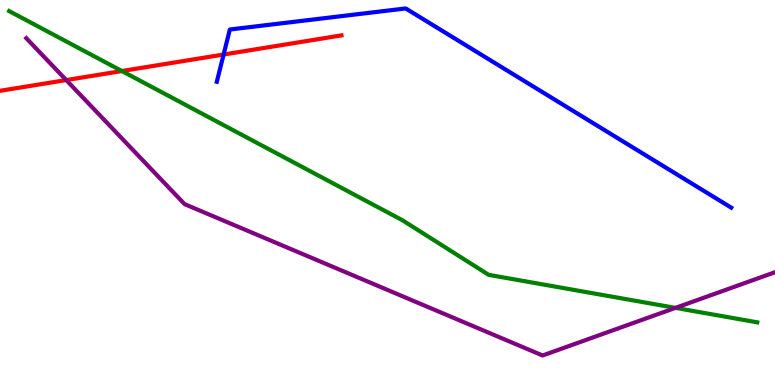[{'lines': ['blue', 'red'], 'intersections': [{'x': 2.89, 'y': 8.58}]}, {'lines': ['green', 'red'], 'intersections': [{'x': 1.57, 'y': 8.15}]}, {'lines': ['purple', 'red'], 'intersections': [{'x': 0.855, 'y': 7.92}]}, {'lines': ['blue', 'green'], 'intersections': []}, {'lines': ['blue', 'purple'], 'intersections': []}, {'lines': ['green', 'purple'], 'intersections': [{'x': 8.72, 'y': 2.0}]}]